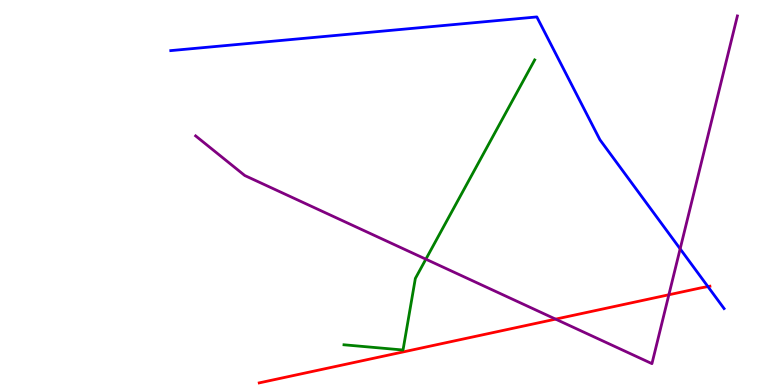[{'lines': ['blue', 'red'], 'intersections': [{'x': 9.13, 'y': 2.56}]}, {'lines': ['green', 'red'], 'intersections': []}, {'lines': ['purple', 'red'], 'intersections': [{'x': 7.17, 'y': 1.71}, {'x': 8.63, 'y': 2.34}]}, {'lines': ['blue', 'green'], 'intersections': []}, {'lines': ['blue', 'purple'], 'intersections': [{'x': 8.78, 'y': 3.54}]}, {'lines': ['green', 'purple'], 'intersections': [{'x': 5.5, 'y': 3.27}]}]